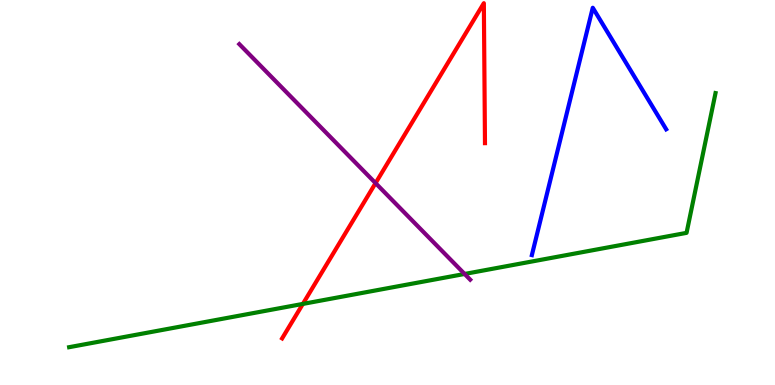[{'lines': ['blue', 'red'], 'intersections': []}, {'lines': ['green', 'red'], 'intersections': [{'x': 3.91, 'y': 2.11}]}, {'lines': ['purple', 'red'], 'intersections': [{'x': 4.85, 'y': 5.24}]}, {'lines': ['blue', 'green'], 'intersections': []}, {'lines': ['blue', 'purple'], 'intersections': []}, {'lines': ['green', 'purple'], 'intersections': [{'x': 5.99, 'y': 2.88}]}]